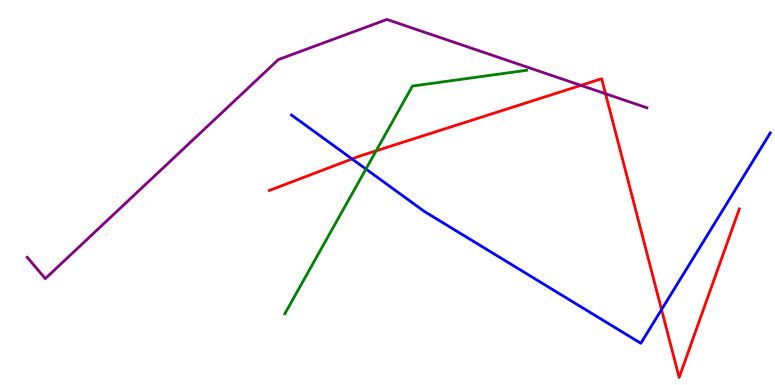[{'lines': ['blue', 'red'], 'intersections': [{'x': 4.54, 'y': 5.87}, {'x': 8.54, 'y': 1.96}]}, {'lines': ['green', 'red'], 'intersections': [{'x': 4.85, 'y': 6.08}]}, {'lines': ['purple', 'red'], 'intersections': [{'x': 7.5, 'y': 7.78}, {'x': 7.81, 'y': 7.57}]}, {'lines': ['blue', 'green'], 'intersections': [{'x': 4.72, 'y': 5.61}]}, {'lines': ['blue', 'purple'], 'intersections': []}, {'lines': ['green', 'purple'], 'intersections': []}]